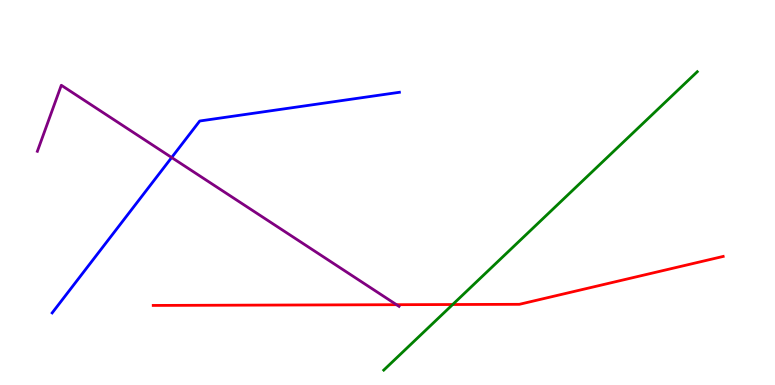[{'lines': ['blue', 'red'], 'intersections': []}, {'lines': ['green', 'red'], 'intersections': [{'x': 5.84, 'y': 2.09}]}, {'lines': ['purple', 'red'], 'intersections': [{'x': 5.12, 'y': 2.09}]}, {'lines': ['blue', 'green'], 'intersections': []}, {'lines': ['blue', 'purple'], 'intersections': [{'x': 2.22, 'y': 5.91}]}, {'lines': ['green', 'purple'], 'intersections': []}]